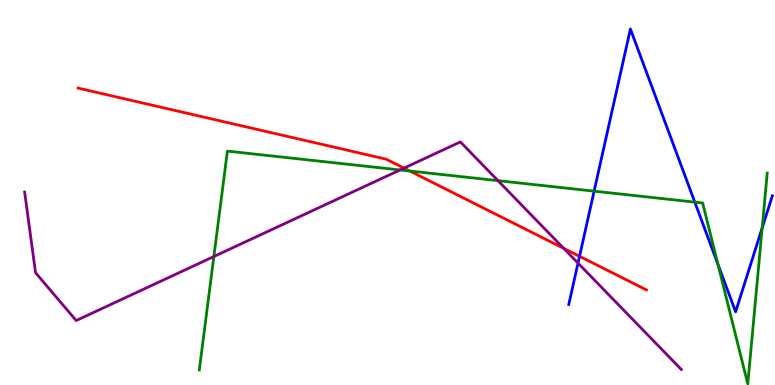[{'lines': ['blue', 'red'], 'intersections': [{'x': 7.48, 'y': 3.34}]}, {'lines': ['green', 'red'], 'intersections': [{'x': 5.29, 'y': 5.56}]}, {'lines': ['purple', 'red'], 'intersections': [{'x': 5.21, 'y': 5.63}, {'x': 7.27, 'y': 3.55}]}, {'lines': ['blue', 'green'], 'intersections': [{'x': 7.67, 'y': 5.04}, {'x': 8.97, 'y': 4.75}, {'x': 9.26, 'y': 3.13}, {'x': 9.83, 'y': 4.08}]}, {'lines': ['blue', 'purple'], 'intersections': [{'x': 7.46, 'y': 3.17}]}, {'lines': ['green', 'purple'], 'intersections': [{'x': 2.76, 'y': 3.34}, {'x': 5.16, 'y': 5.59}, {'x': 6.43, 'y': 5.31}]}]